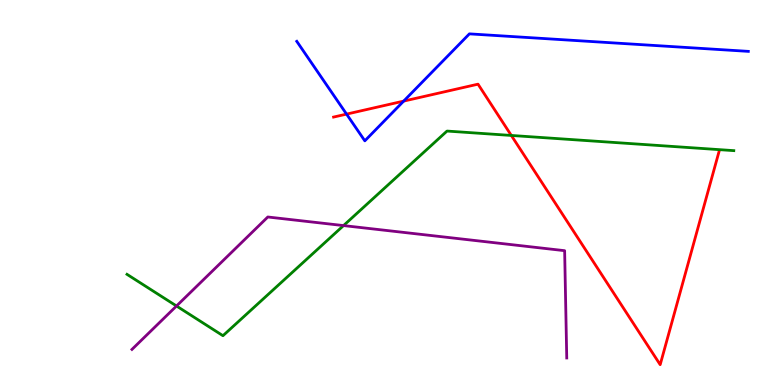[{'lines': ['blue', 'red'], 'intersections': [{'x': 4.47, 'y': 7.04}, {'x': 5.21, 'y': 7.37}]}, {'lines': ['green', 'red'], 'intersections': [{'x': 6.6, 'y': 6.48}]}, {'lines': ['purple', 'red'], 'intersections': []}, {'lines': ['blue', 'green'], 'intersections': []}, {'lines': ['blue', 'purple'], 'intersections': []}, {'lines': ['green', 'purple'], 'intersections': [{'x': 2.28, 'y': 2.05}, {'x': 4.43, 'y': 4.14}]}]